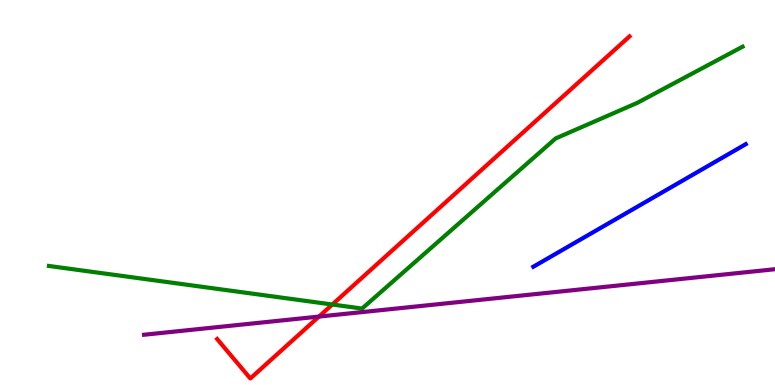[{'lines': ['blue', 'red'], 'intersections': []}, {'lines': ['green', 'red'], 'intersections': [{'x': 4.29, 'y': 2.09}]}, {'lines': ['purple', 'red'], 'intersections': [{'x': 4.12, 'y': 1.78}]}, {'lines': ['blue', 'green'], 'intersections': []}, {'lines': ['blue', 'purple'], 'intersections': []}, {'lines': ['green', 'purple'], 'intersections': []}]